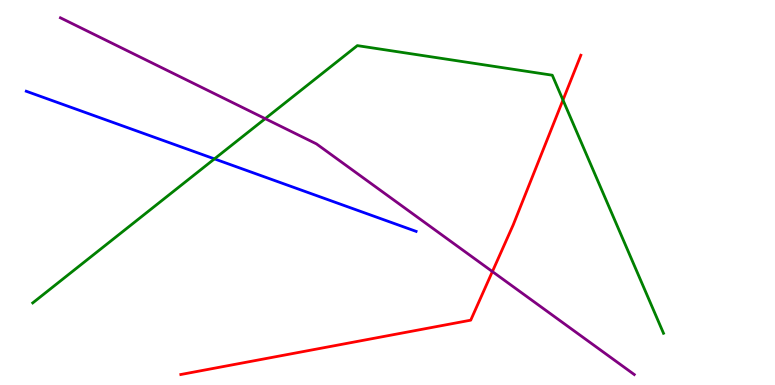[{'lines': ['blue', 'red'], 'intersections': []}, {'lines': ['green', 'red'], 'intersections': [{'x': 7.26, 'y': 7.4}]}, {'lines': ['purple', 'red'], 'intersections': [{'x': 6.35, 'y': 2.95}]}, {'lines': ['blue', 'green'], 'intersections': [{'x': 2.77, 'y': 5.87}]}, {'lines': ['blue', 'purple'], 'intersections': []}, {'lines': ['green', 'purple'], 'intersections': [{'x': 3.42, 'y': 6.92}]}]